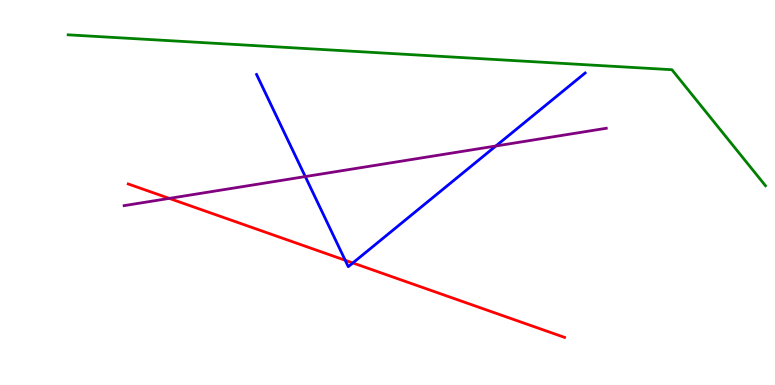[{'lines': ['blue', 'red'], 'intersections': [{'x': 4.45, 'y': 3.24}, {'x': 4.55, 'y': 3.17}]}, {'lines': ['green', 'red'], 'intersections': []}, {'lines': ['purple', 'red'], 'intersections': [{'x': 2.18, 'y': 4.85}]}, {'lines': ['blue', 'green'], 'intersections': []}, {'lines': ['blue', 'purple'], 'intersections': [{'x': 3.94, 'y': 5.41}, {'x': 6.4, 'y': 6.21}]}, {'lines': ['green', 'purple'], 'intersections': []}]